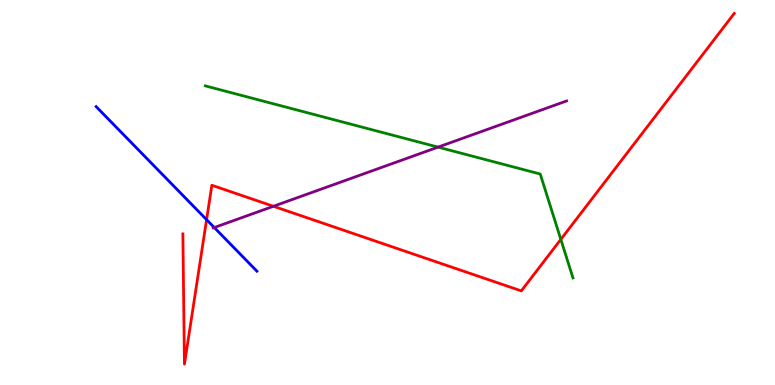[{'lines': ['blue', 'red'], 'intersections': [{'x': 2.67, 'y': 4.29}]}, {'lines': ['green', 'red'], 'intersections': [{'x': 7.24, 'y': 3.78}]}, {'lines': ['purple', 'red'], 'intersections': [{'x': 3.53, 'y': 4.64}]}, {'lines': ['blue', 'green'], 'intersections': []}, {'lines': ['blue', 'purple'], 'intersections': [{'x': 2.76, 'y': 4.09}]}, {'lines': ['green', 'purple'], 'intersections': [{'x': 5.65, 'y': 6.18}]}]